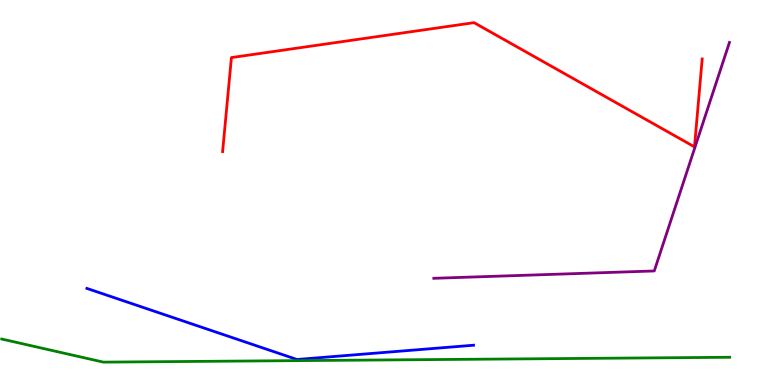[{'lines': ['blue', 'red'], 'intersections': []}, {'lines': ['green', 'red'], 'intersections': []}, {'lines': ['purple', 'red'], 'intersections': []}, {'lines': ['blue', 'green'], 'intersections': []}, {'lines': ['blue', 'purple'], 'intersections': []}, {'lines': ['green', 'purple'], 'intersections': []}]